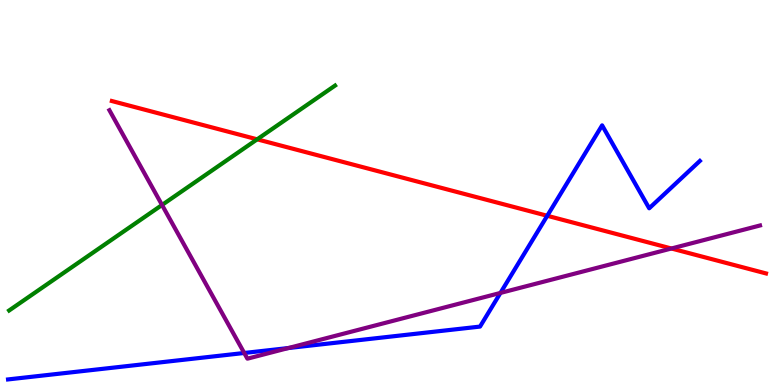[{'lines': ['blue', 'red'], 'intersections': [{'x': 7.06, 'y': 4.4}]}, {'lines': ['green', 'red'], 'intersections': [{'x': 3.32, 'y': 6.38}]}, {'lines': ['purple', 'red'], 'intersections': [{'x': 8.66, 'y': 3.55}]}, {'lines': ['blue', 'green'], 'intersections': []}, {'lines': ['blue', 'purple'], 'intersections': [{'x': 3.15, 'y': 0.832}, {'x': 3.72, 'y': 0.96}, {'x': 6.46, 'y': 2.39}]}, {'lines': ['green', 'purple'], 'intersections': [{'x': 2.09, 'y': 4.68}]}]